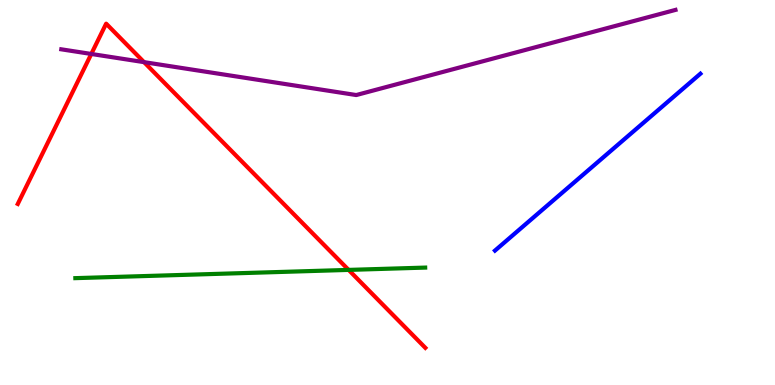[{'lines': ['blue', 'red'], 'intersections': []}, {'lines': ['green', 'red'], 'intersections': [{'x': 4.5, 'y': 2.99}]}, {'lines': ['purple', 'red'], 'intersections': [{'x': 1.18, 'y': 8.6}, {'x': 1.86, 'y': 8.39}]}, {'lines': ['blue', 'green'], 'intersections': []}, {'lines': ['blue', 'purple'], 'intersections': []}, {'lines': ['green', 'purple'], 'intersections': []}]